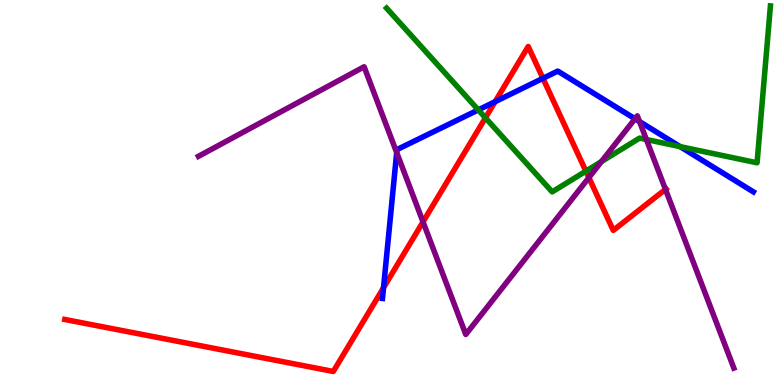[{'lines': ['blue', 'red'], 'intersections': [{'x': 4.95, 'y': 2.53}, {'x': 6.39, 'y': 7.36}, {'x': 7.01, 'y': 7.97}]}, {'lines': ['green', 'red'], 'intersections': [{'x': 6.26, 'y': 6.94}, {'x': 7.56, 'y': 5.55}]}, {'lines': ['purple', 'red'], 'intersections': [{'x': 5.46, 'y': 4.24}, {'x': 7.6, 'y': 5.39}, {'x': 8.59, 'y': 5.08}]}, {'lines': ['blue', 'green'], 'intersections': [{'x': 6.17, 'y': 7.15}, {'x': 8.78, 'y': 6.19}]}, {'lines': ['blue', 'purple'], 'intersections': [{'x': 5.12, 'y': 6.04}, {'x': 8.19, 'y': 6.91}, {'x': 8.25, 'y': 6.84}]}, {'lines': ['green', 'purple'], 'intersections': [{'x': 7.76, 'y': 5.8}, {'x': 8.34, 'y': 6.38}]}]